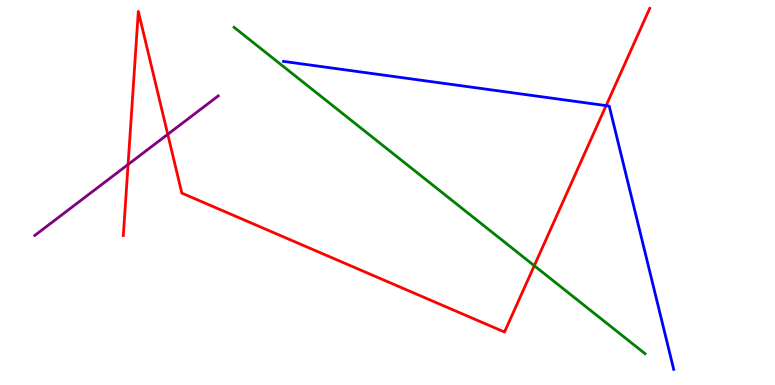[{'lines': ['blue', 'red'], 'intersections': [{'x': 7.82, 'y': 7.26}]}, {'lines': ['green', 'red'], 'intersections': [{'x': 6.89, 'y': 3.1}]}, {'lines': ['purple', 'red'], 'intersections': [{'x': 1.65, 'y': 5.73}, {'x': 2.16, 'y': 6.51}]}, {'lines': ['blue', 'green'], 'intersections': []}, {'lines': ['blue', 'purple'], 'intersections': []}, {'lines': ['green', 'purple'], 'intersections': []}]